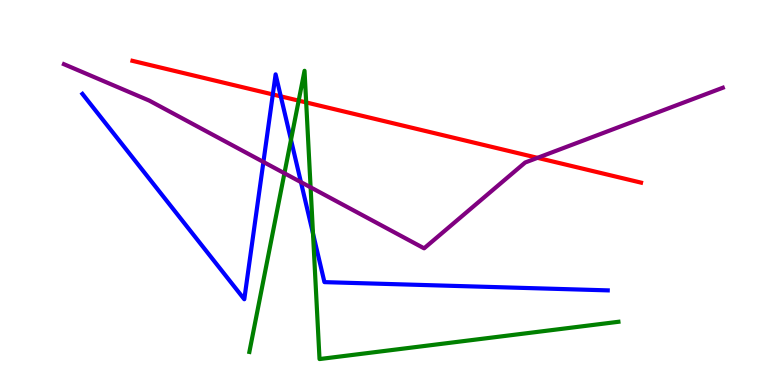[{'lines': ['blue', 'red'], 'intersections': [{'x': 3.52, 'y': 7.55}, {'x': 3.62, 'y': 7.5}]}, {'lines': ['green', 'red'], 'intersections': [{'x': 3.85, 'y': 7.39}, {'x': 3.95, 'y': 7.34}]}, {'lines': ['purple', 'red'], 'intersections': [{'x': 6.94, 'y': 5.9}]}, {'lines': ['blue', 'green'], 'intersections': [{'x': 3.75, 'y': 6.37}, {'x': 4.04, 'y': 3.94}]}, {'lines': ['blue', 'purple'], 'intersections': [{'x': 3.4, 'y': 5.79}, {'x': 3.88, 'y': 5.27}]}, {'lines': ['green', 'purple'], 'intersections': [{'x': 3.67, 'y': 5.5}, {'x': 4.01, 'y': 5.13}]}]